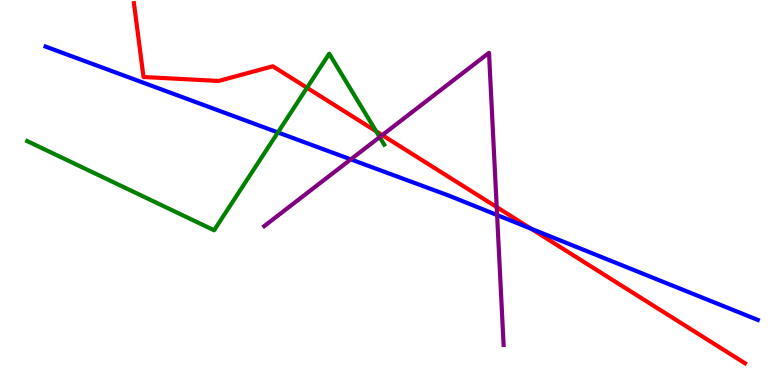[{'lines': ['blue', 'red'], 'intersections': [{'x': 6.85, 'y': 4.06}]}, {'lines': ['green', 'red'], 'intersections': [{'x': 3.96, 'y': 7.72}, {'x': 4.85, 'y': 6.59}]}, {'lines': ['purple', 'red'], 'intersections': [{'x': 4.93, 'y': 6.49}, {'x': 6.41, 'y': 4.62}]}, {'lines': ['blue', 'green'], 'intersections': [{'x': 3.59, 'y': 6.56}]}, {'lines': ['blue', 'purple'], 'intersections': [{'x': 4.53, 'y': 5.86}, {'x': 6.41, 'y': 4.41}]}, {'lines': ['green', 'purple'], 'intersections': [{'x': 4.9, 'y': 6.44}]}]